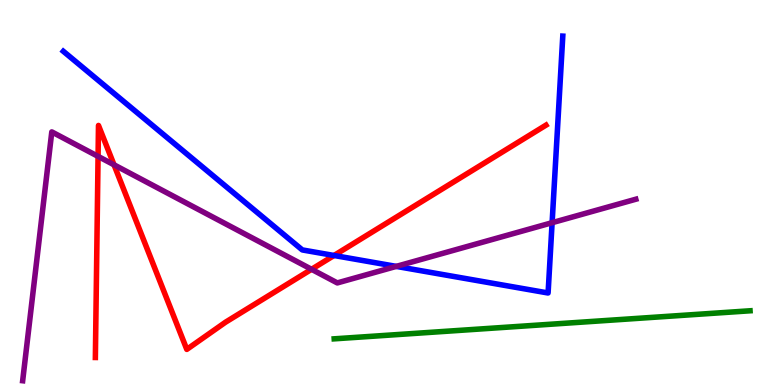[{'lines': ['blue', 'red'], 'intersections': [{'x': 4.31, 'y': 3.36}]}, {'lines': ['green', 'red'], 'intersections': []}, {'lines': ['purple', 'red'], 'intersections': [{'x': 1.27, 'y': 5.94}, {'x': 1.47, 'y': 5.72}, {'x': 4.02, 'y': 3.01}]}, {'lines': ['blue', 'green'], 'intersections': []}, {'lines': ['blue', 'purple'], 'intersections': [{'x': 5.11, 'y': 3.08}, {'x': 7.12, 'y': 4.22}]}, {'lines': ['green', 'purple'], 'intersections': []}]